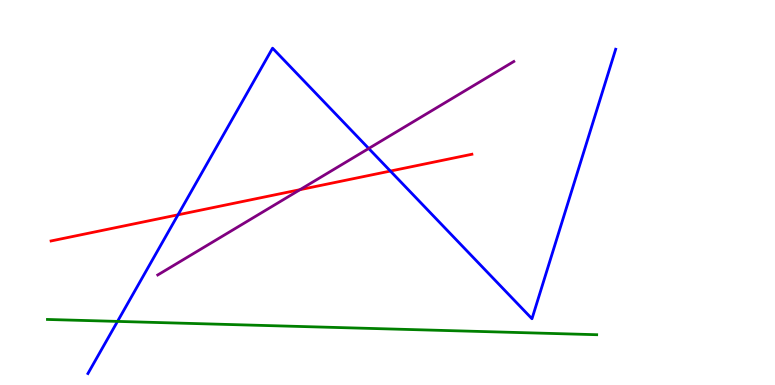[{'lines': ['blue', 'red'], 'intersections': [{'x': 2.3, 'y': 4.42}, {'x': 5.04, 'y': 5.56}]}, {'lines': ['green', 'red'], 'intersections': []}, {'lines': ['purple', 'red'], 'intersections': [{'x': 3.87, 'y': 5.07}]}, {'lines': ['blue', 'green'], 'intersections': [{'x': 1.52, 'y': 1.65}]}, {'lines': ['blue', 'purple'], 'intersections': [{'x': 4.76, 'y': 6.14}]}, {'lines': ['green', 'purple'], 'intersections': []}]